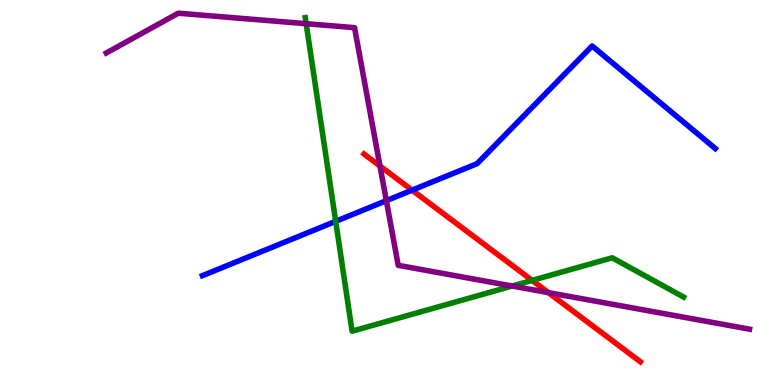[{'lines': ['blue', 'red'], 'intersections': [{'x': 5.32, 'y': 5.06}]}, {'lines': ['green', 'red'], 'intersections': [{'x': 6.87, 'y': 2.72}]}, {'lines': ['purple', 'red'], 'intersections': [{'x': 4.9, 'y': 5.69}, {'x': 7.08, 'y': 2.4}]}, {'lines': ['blue', 'green'], 'intersections': [{'x': 4.33, 'y': 4.25}]}, {'lines': ['blue', 'purple'], 'intersections': [{'x': 4.98, 'y': 4.79}]}, {'lines': ['green', 'purple'], 'intersections': [{'x': 3.95, 'y': 9.38}, {'x': 6.61, 'y': 2.57}]}]